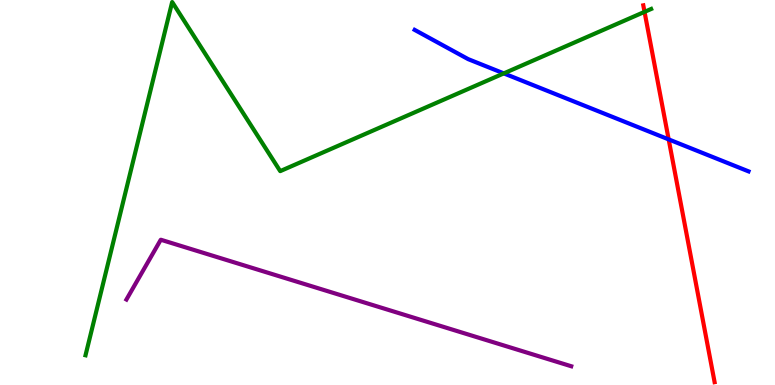[{'lines': ['blue', 'red'], 'intersections': [{'x': 8.63, 'y': 6.38}]}, {'lines': ['green', 'red'], 'intersections': [{'x': 8.32, 'y': 9.69}]}, {'lines': ['purple', 'red'], 'intersections': []}, {'lines': ['blue', 'green'], 'intersections': [{'x': 6.5, 'y': 8.09}]}, {'lines': ['blue', 'purple'], 'intersections': []}, {'lines': ['green', 'purple'], 'intersections': []}]